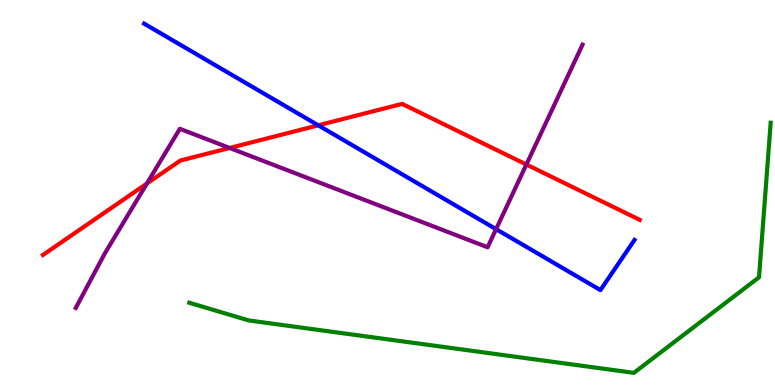[{'lines': ['blue', 'red'], 'intersections': [{'x': 4.11, 'y': 6.74}]}, {'lines': ['green', 'red'], 'intersections': []}, {'lines': ['purple', 'red'], 'intersections': [{'x': 1.9, 'y': 5.23}, {'x': 2.96, 'y': 6.16}, {'x': 6.79, 'y': 5.73}]}, {'lines': ['blue', 'green'], 'intersections': []}, {'lines': ['blue', 'purple'], 'intersections': [{'x': 6.4, 'y': 4.05}]}, {'lines': ['green', 'purple'], 'intersections': []}]